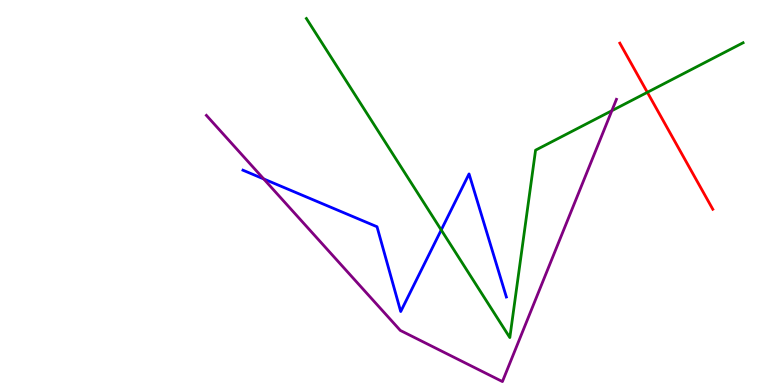[{'lines': ['blue', 'red'], 'intersections': []}, {'lines': ['green', 'red'], 'intersections': [{'x': 8.35, 'y': 7.6}]}, {'lines': ['purple', 'red'], 'intersections': []}, {'lines': ['blue', 'green'], 'intersections': [{'x': 5.69, 'y': 4.03}]}, {'lines': ['blue', 'purple'], 'intersections': [{'x': 3.4, 'y': 5.35}]}, {'lines': ['green', 'purple'], 'intersections': [{'x': 7.89, 'y': 7.12}]}]